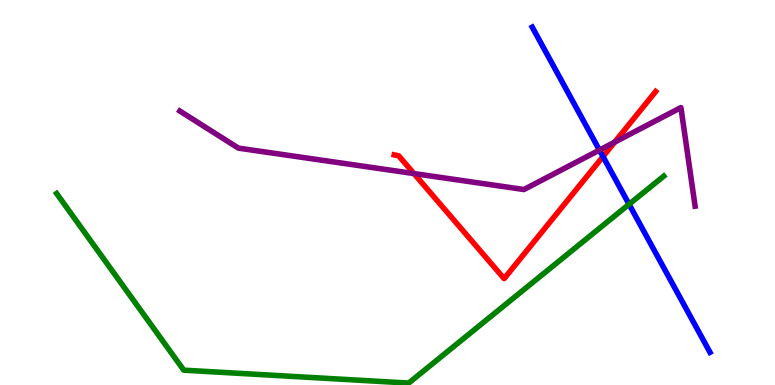[{'lines': ['blue', 'red'], 'intersections': [{'x': 7.78, 'y': 5.93}]}, {'lines': ['green', 'red'], 'intersections': []}, {'lines': ['purple', 'red'], 'intersections': [{'x': 5.34, 'y': 5.49}, {'x': 7.93, 'y': 6.31}]}, {'lines': ['blue', 'green'], 'intersections': [{'x': 8.12, 'y': 4.69}]}, {'lines': ['blue', 'purple'], 'intersections': [{'x': 7.73, 'y': 6.1}]}, {'lines': ['green', 'purple'], 'intersections': []}]